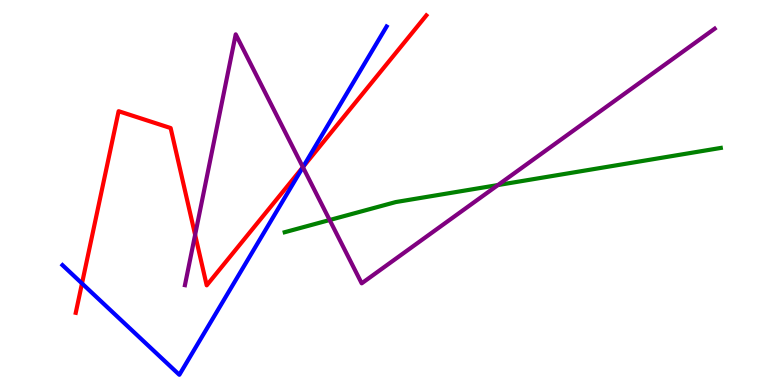[{'lines': ['blue', 'red'], 'intersections': [{'x': 1.06, 'y': 2.64}, {'x': 3.91, 'y': 5.66}]}, {'lines': ['green', 'red'], 'intersections': []}, {'lines': ['purple', 'red'], 'intersections': [{'x': 2.52, 'y': 3.9}, {'x': 3.91, 'y': 5.66}]}, {'lines': ['blue', 'green'], 'intersections': []}, {'lines': ['blue', 'purple'], 'intersections': [{'x': 3.91, 'y': 5.66}]}, {'lines': ['green', 'purple'], 'intersections': [{'x': 4.25, 'y': 4.29}, {'x': 6.42, 'y': 5.19}]}]